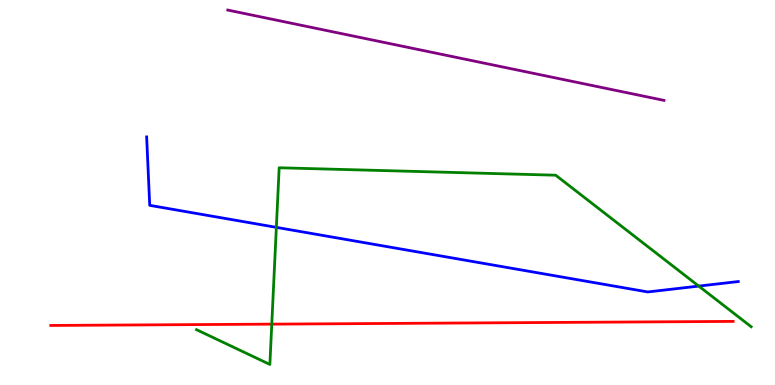[{'lines': ['blue', 'red'], 'intersections': []}, {'lines': ['green', 'red'], 'intersections': [{'x': 3.51, 'y': 1.58}]}, {'lines': ['purple', 'red'], 'intersections': []}, {'lines': ['blue', 'green'], 'intersections': [{'x': 3.57, 'y': 4.09}, {'x': 9.02, 'y': 2.57}]}, {'lines': ['blue', 'purple'], 'intersections': []}, {'lines': ['green', 'purple'], 'intersections': []}]